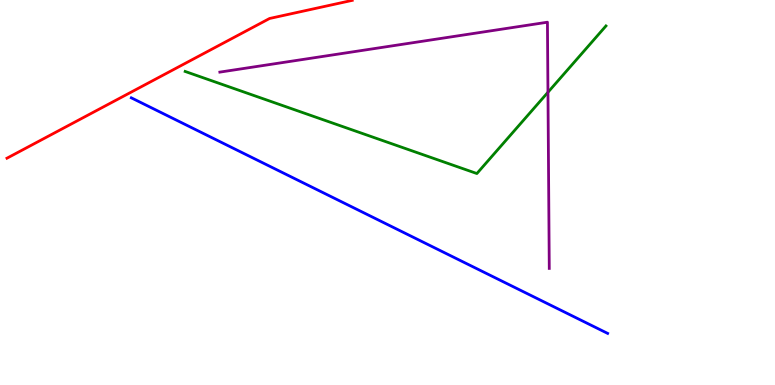[{'lines': ['blue', 'red'], 'intersections': []}, {'lines': ['green', 'red'], 'intersections': []}, {'lines': ['purple', 'red'], 'intersections': []}, {'lines': ['blue', 'green'], 'intersections': []}, {'lines': ['blue', 'purple'], 'intersections': []}, {'lines': ['green', 'purple'], 'intersections': [{'x': 7.07, 'y': 7.6}]}]